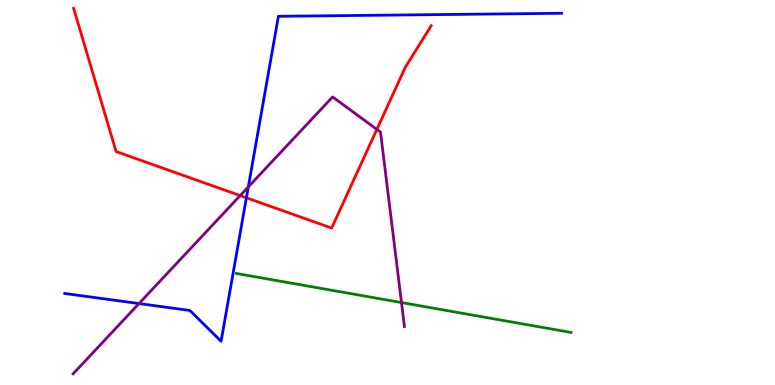[{'lines': ['blue', 'red'], 'intersections': [{'x': 3.18, 'y': 4.86}]}, {'lines': ['green', 'red'], 'intersections': []}, {'lines': ['purple', 'red'], 'intersections': [{'x': 3.1, 'y': 4.92}, {'x': 4.86, 'y': 6.64}]}, {'lines': ['blue', 'green'], 'intersections': []}, {'lines': ['blue', 'purple'], 'intersections': [{'x': 1.79, 'y': 2.12}, {'x': 3.2, 'y': 5.15}]}, {'lines': ['green', 'purple'], 'intersections': [{'x': 5.18, 'y': 2.14}]}]